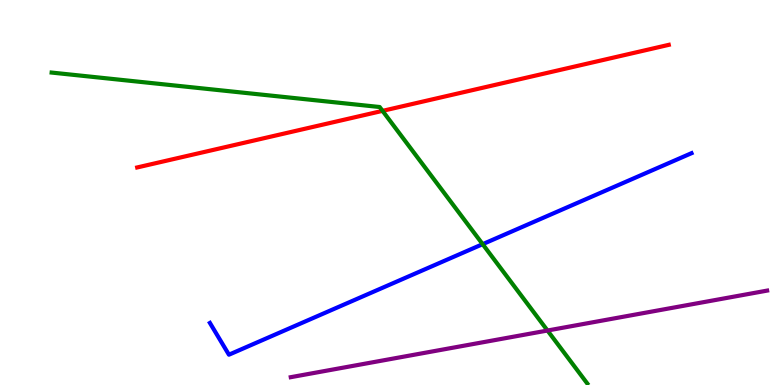[{'lines': ['blue', 'red'], 'intersections': []}, {'lines': ['green', 'red'], 'intersections': [{'x': 4.94, 'y': 7.12}]}, {'lines': ['purple', 'red'], 'intersections': []}, {'lines': ['blue', 'green'], 'intersections': [{'x': 6.23, 'y': 3.66}]}, {'lines': ['blue', 'purple'], 'intersections': []}, {'lines': ['green', 'purple'], 'intersections': [{'x': 7.06, 'y': 1.42}]}]